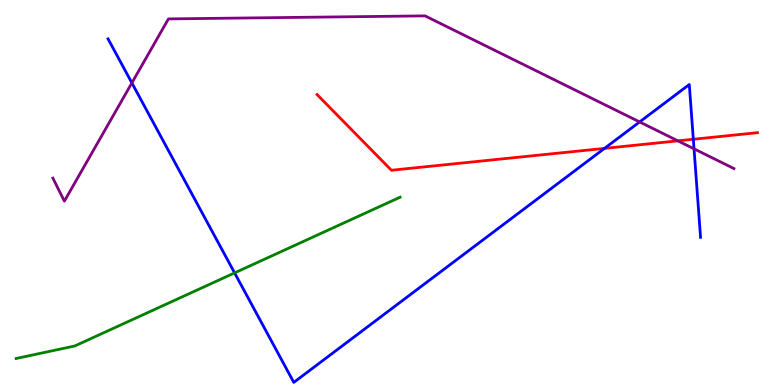[{'lines': ['blue', 'red'], 'intersections': [{'x': 7.8, 'y': 6.15}, {'x': 8.95, 'y': 6.38}]}, {'lines': ['green', 'red'], 'intersections': []}, {'lines': ['purple', 'red'], 'intersections': [{'x': 8.75, 'y': 6.34}]}, {'lines': ['blue', 'green'], 'intersections': [{'x': 3.03, 'y': 2.91}]}, {'lines': ['blue', 'purple'], 'intersections': [{'x': 1.7, 'y': 7.85}, {'x': 8.25, 'y': 6.83}, {'x': 8.96, 'y': 6.13}]}, {'lines': ['green', 'purple'], 'intersections': []}]